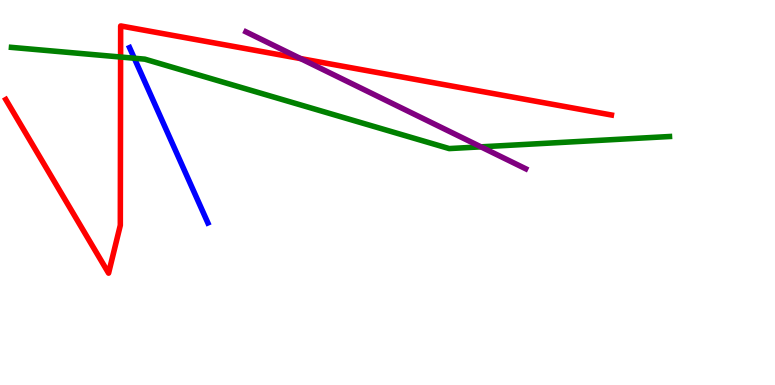[{'lines': ['blue', 'red'], 'intersections': []}, {'lines': ['green', 'red'], 'intersections': [{'x': 1.56, 'y': 8.52}]}, {'lines': ['purple', 'red'], 'intersections': [{'x': 3.88, 'y': 8.48}]}, {'lines': ['blue', 'green'], 'intersections': [{'x': 1.73, 'y': 8.49}]}, {'lines': ['blue', 'purple'], 'intersections': []}, {'lines': ['green', 'purple'], 'intersections': [{'x': 6.21, 'y': 6.19}]}]